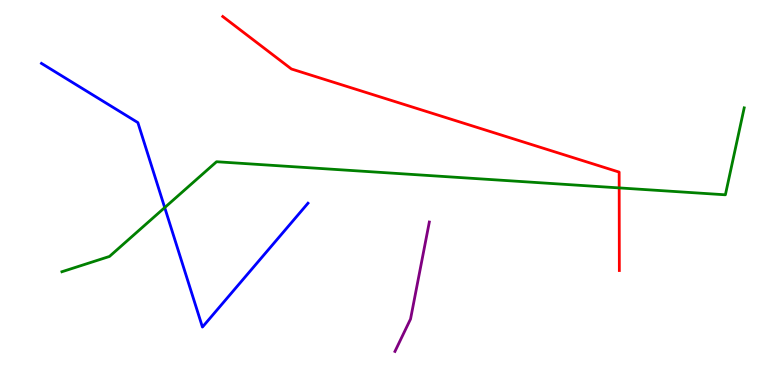[{'lines': ['blue', 'red'], 'intersections': []}, {'lines': ['green', 'red'], 'intersections': [{'x': 7.99, 'y': 5.12}]}, {'lines': ['purple', 'red'], 'intersections': []}, {'lines': ['blue', 'green'], 'intersections': [{'x': 2.13, 'y': 4.61}]}, {'lines': ['blue', 'purple'], 'intersections': []}, {'lines': ['green', 'purple'], 'intersections': []}]